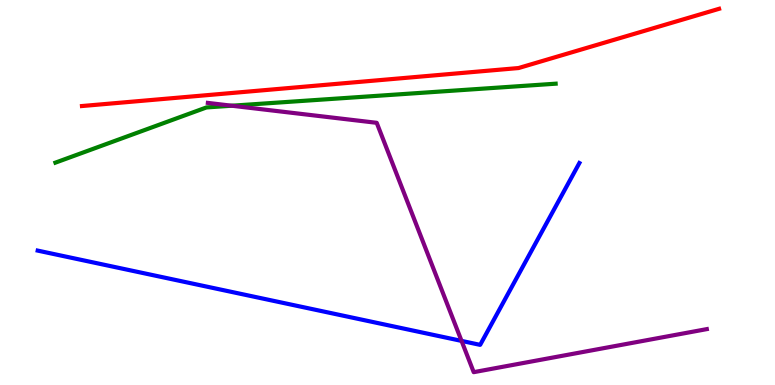[{'lines': ['blue', 'red'], 'intersections': []}, {'lines': ['green', 'red'], 'intersections': []}, {'lines': ['purple', 'red'], 'intersections': []}, {'lines': ['blue', 'green'], 'intersections': []}, {'lines': ['blue', 'purple'], 'intersections': [{'x': 5.96, 'y': 1.15}]}, {'lines': ['green', 'purple'], 'intersections': [{'x': 2.99, 'y': 7.25}]}]